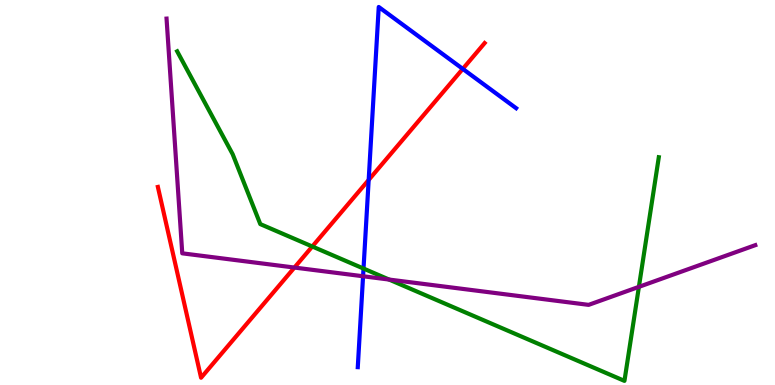[{'lines': ['blue', 'red'], 'intersections': [{'x': 4.76, 'y': 5.33}, {'x': 5.97, 'y': 8.21}]}, {'lines': ['green', 'red'], 'intersections': [{'x': 4.03, 'y': 3.6}]}, {'lines': ['purple', 'red'], 'intersections': [{'x': 3.8, 'y': 3.05}]}, {'lines': ['blue', 'green'], 'intersections': [{'x': 4.69, 'y': 3.02}]}, {'lines': ['blue', 'purple'], 'intersections': [{'x': 4.68, 'y': 2.82}]}, {'lines': ['green', 'purple'], 'intersections': [{'x': 5.02, 'y': 2.74}, {'x': 8.24, 'y': 2.55}]}]